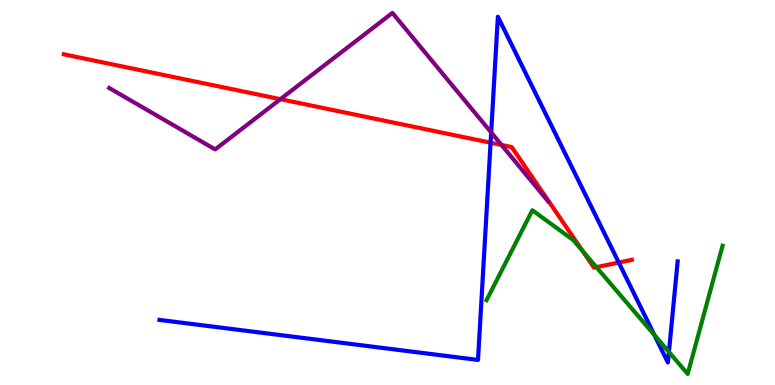[{'lines': ['blue', 'red'], 'intersections': [{'x': 6.33, 'y': 6.29}, {'x': 7.98, 'y': 3.18}]}, {'lines': ['green', 'red'], 'intersections': [{'x': 7.52, 'y': 3.48}, {'x': 7.7, 'y': 3.06}]}, {'lines': ['purple', 'red'], 'intersections': [{'x': 3.62, 'y': 7.42}, {'x': 6.47, 'y': 6.23}]}, {'lines': ['blue', 'green'], 'intersections': [{'x': 8.44, 'y': 1.3}, {'x': 8.63, 'y': 0.857}]}, {'lines': ['blue', 'purple'], 'intersections': [{'x': 6.34, 'y': 6.56}]}, {'lines': ['green', 'purple'], 'intersections': []}]